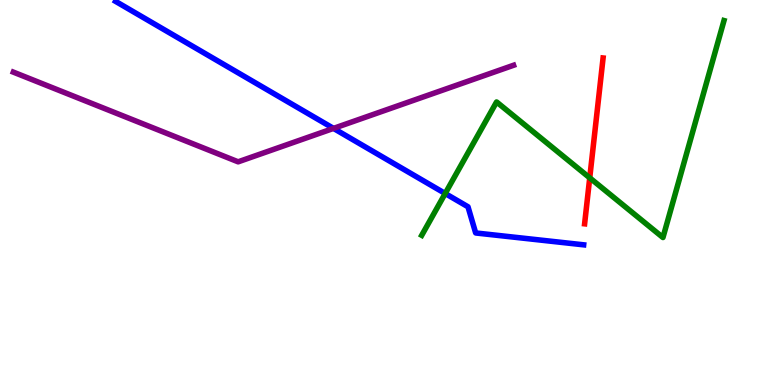[{'lines': ['blue', 'red'], 'intersections': []}, {'lines': ['green', 'red'], 'intersections': [{'x': 7.61, 'y': 5.38}]}, {'lines': ['purple', 'red'], 'intersections': []}, {'lines': ['blue', 'green'], 'intersections': [{'x': 5.74, 'y': 4.97}]}, {'lines': ['blue', 'purple'], 'intersections': [{'x': 4.3, 'y': 6.67}]}, {'lines': ['green', 'purple'], 'intersections': []}]